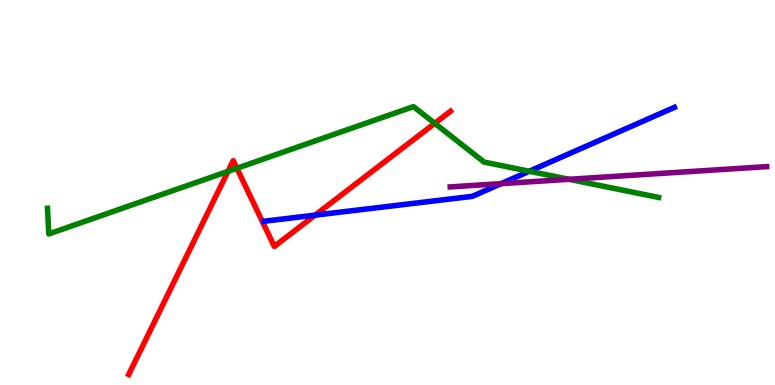[{'lines': ['blue', 'red'], 'intersections': [{'x': 4.07, 'y': 4.41}]}, {'lines': ['green', 'red'], 'intersections': [{'x': 2.94, 'y': 5.55}, {'x': 3.06, 'y': 5.63}, {'x': 5.61, 'y': 6.8}]}, {'lines': ['purple', 'red'], 'intersections': []}, {'lines': ['blue', 'green'], 'intersections': [{'x': 6.83, 'y': 5.55}]}, {'lines': ['blue', 'purple'], 'intersections': [{'x': 6.47, 'y': 5.23}]}, {'lines': ['green', 'purple'], 'intersections': [{'x': 7.34, 'y': 5.34}]}]